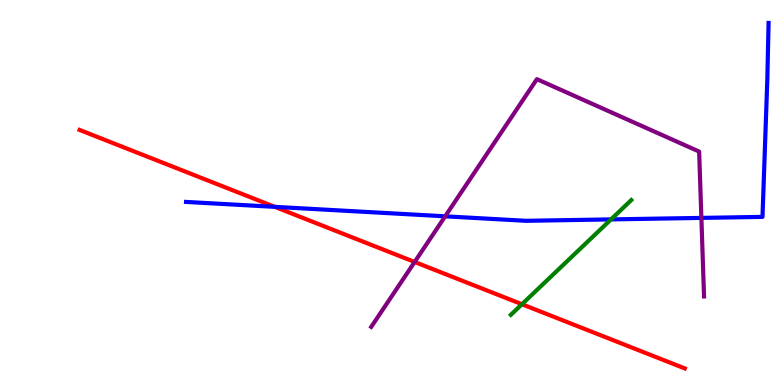[{'lines': ['blue', 'red'], 'intersections': [{'x': 3.55, 'y': 4.63}]}, {'lines': ['green', 'red'], 'intersections': [{'x': 6.73, 'y': 2.1}]}, {'lines': ['purple', 'red'], 'intersections': [{'x': 5.35, 'y': 3.2}]}, {'lines': ['blue', 'green'], 'intersections': [{'x': 7.88, 'y': 4.3}]}, {'lines': ['blue', 'purple'], 'intersections': [{'x': 5.74, 'y': 4.38}, {'x': 9.05, 'y': 4.34}]}, {'lines': ['green', 'purple'], 'intersections': []}]